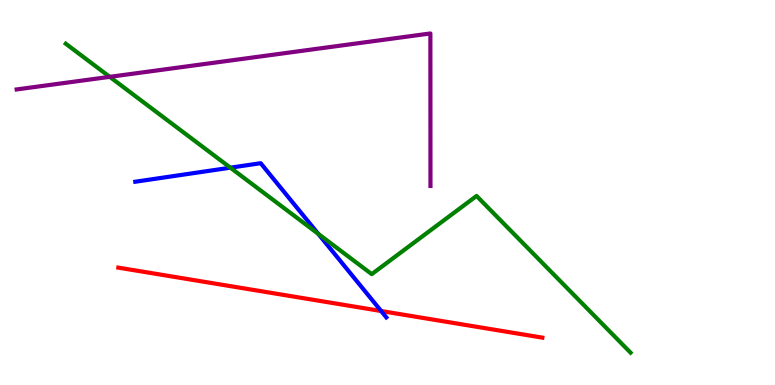[{'lines': ['blue', 'red'], 'intersections': [{'x': 4.92, 'y': 1.92}]}, {'lines': ['green', 'red'], 'intersections': []}, {'lines': ['purple', 'red'], 'intersections': []}, {'lines': ['blue', 'green'], 'intersections': [{'x': 2.97, 'y': 5.64}, {'x': 4.11, 'y': 3.93}]}, {'lines': ['blue', 'purple'], 'intersections': []}, {'lines': ['green', 'purple'], 'intersections': [{'x': 1.42, 'y': 8.0}]}]